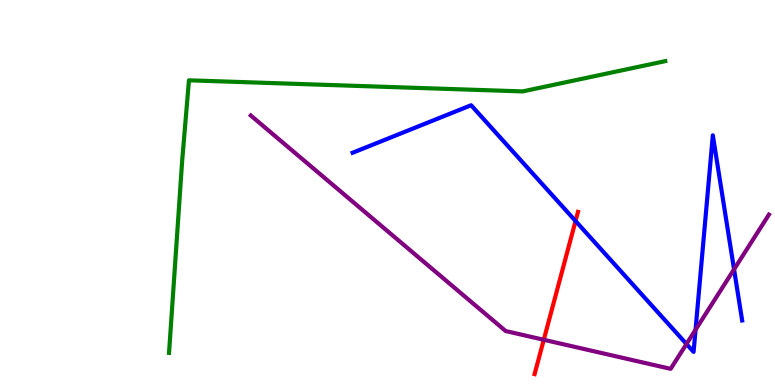[{'lines': ['blue', 'red'], 'intersections': [{'x': 7.43, 'y': 4.26}]}, {'lines': ['green', 'red'], 'intersections': []}, {'lines': ['purple', 'red'], 'intersections': [{'x': 7.02, 'y': 1.17}]}, {'lines': ['blue', 'green'], 'intersections': []}, {'lines': ['blue', 'purple'], 'intersections': [{'x': 8.86, 'y': 1.07}, {'x': 8.97, 'y': 1.44}, {'x': 9.47, 'y': 3.0}]}, {'lines': ['green', 'purple'], 'intersections': []}]